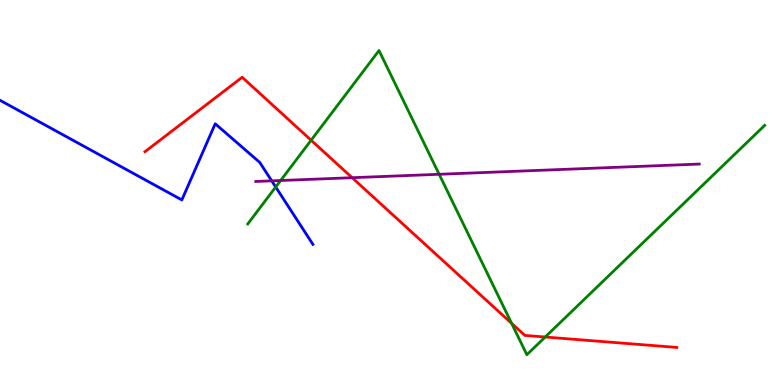[{'lines': ['blue', 'red'], 'intersections': []}, {'lines': ['green', 'red'], 'intersections': [{'x': 4.01, 'y': 6.36}, {'x': 6.6, 'y': 1.6}, {'x': 7.04, 'y': 1.25}]}, {'lines': ['purple', 'red'], 'intersections': [{'x': 4.54, 'y': 5.38}]}, {'lines': ['blue', 'green'], 'intersections': [{'x': 3.56, 'y': 5.14}]}, {'lines': ['blue', 'purple'], 'intersections': [{'x': 3.51, 'y': 5.3}]}, {'lines': ['green', 'purple'], 'intersections': [{'x': 3.62, 'y': 5.31}, {'x': 5.67, 'y': 5.47}]}]